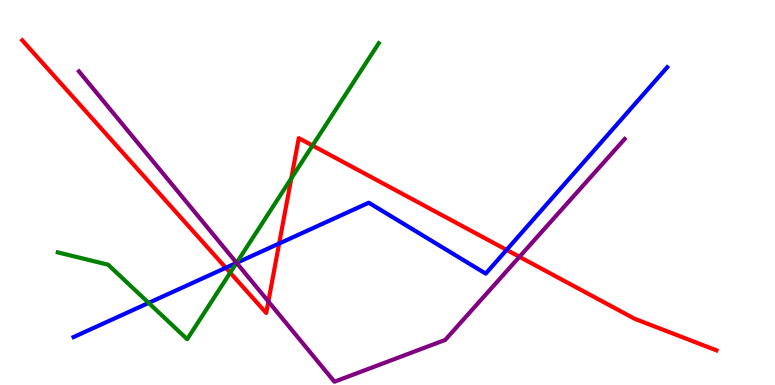[{'lines': ['blue', 'red'], 'intersections': [{'x': 2.91, 'y': 3.04}, {'x': 3.6, 'y': 3.68}, {'x': 6.54, 'y': 3.51}]}, {'lines': ['green', 'red'], 'intersections': [{'x': 2.97, 'y': 2.92}, {'x': 3.76, 'y': 5.37}, {'x': 4.03, 'y': 6.22}]}, {'lines': ['purple', 'red'], 'intersections': [{'x': 3.46, 'y': 2.17}, {'x': 6.7, 'y': 3.33}]}, {'lines': ['blue', 'green'], 'intersections': [{'x': 1.92, 'y': 2.13}, {'x': 3.05, 'y': 3.17}]}, {'lines': ['blue', 'purple'], 'intersections': [{'x': 3.05, 'y': 3.17}]}, {'lines': ['green', 'purple'], 'intersections': [{'x': 3.05, 'y': 3.17}]}]